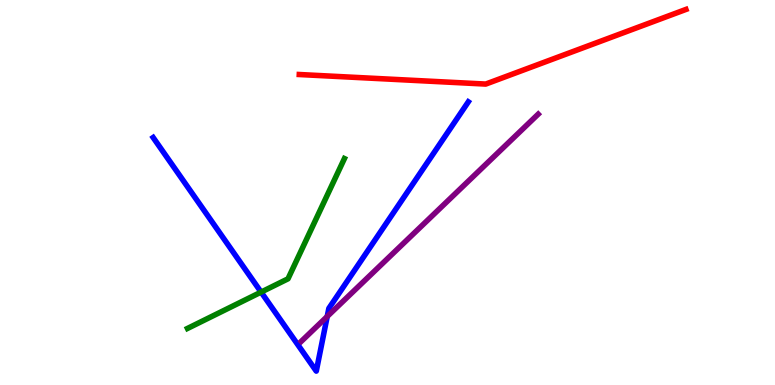[{'lines': ['blue', 'red'], 'intersections': []}, {'lines': ['green', 'red'], 'intersections': []}, {'lines': ['purple', 'red'], 'intersections': []}, {'lines': ['blue', 'green'], 'intersections': [{'x': 3.37, 'y': 2.41}]}, {'lines': ['blue', 'purple'], 'intersections': [{'x': 4.22, 'y': 1.78}]}, {'lines': ['green', 'purple'], 'intersections': []}]